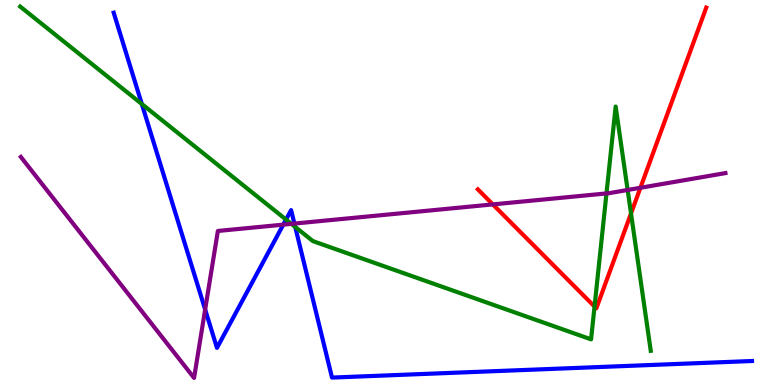[{'lines': ['blue', 'red'], 'intersections': []}, {'lines': ['green', 'red'], 'intersections': [{'x': 7.67, 'y': 2.04}, {'x': 8.14, 'y': 4.46}]}, {'lines': ['purple', 'red'], 'intersections': [{'x': 6.36, 'y': 4.69}, {'x': 8.26, 'y': 5.12}]}, {'lines': ['blue', 'green'], 'intersections': [{'x': 1.83, 'y': 7.3}, {'x': 3.69, 'y': 4.3}, {'x': 3.81, 'y': 4.11}]}, {'lines': ['blue', 'purple'], 'intersections': [{'x': 2.65, 'y': 1.96}, {'x': 3.66, 'y': 4.17}, {'x': 3.8, 'y': 4.19}]}, {'lines': ['green', 'purple'], 'intersections': [{'x': 3.76, 'y': 4.19}, {'x': 7.83, 'y': 4.98}, {'x': 8.1, 'y': 5.07}]}]